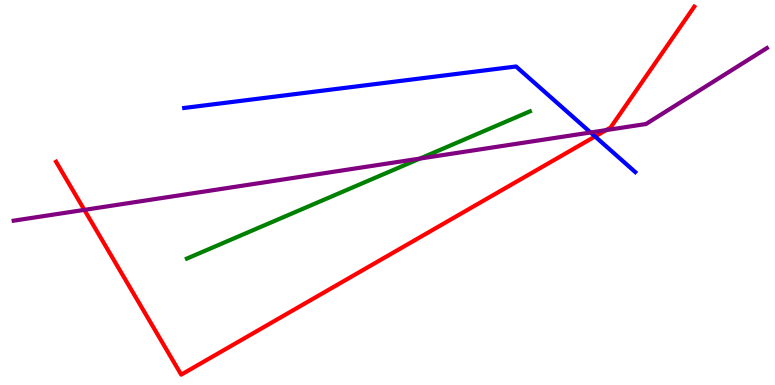[{'lines': ['blue', 'red'], 'intersections': [{'x': 7.68, 'y': 6.46}]}, {'lines': ['green', 'red'], 'intersections': []}, {'lines': ['purple', 'red'], 'intersections': [{'x': 1.09, 'y': 4.55}, {'x': 7.82, 'y': 6.62}]}, {'lines': ['blue', 'green'], 'intersections': []}, {'lines': ['blue', 'purple'], 'intersections': [{'x': 7.62, 'y': 6.56}]}, {'lines': ['green', 'purple'], 'intersections': [{'x': 5.42, 'y': 5.88}]}]